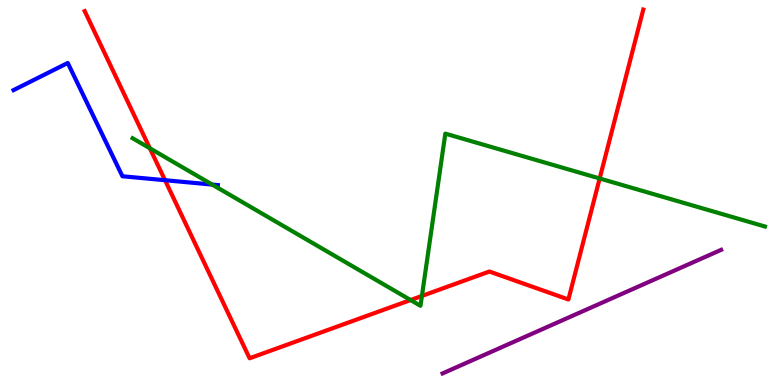[{'lines': ['blue', 'red'], 'intersections': [{'x': 2.13, 'y': 5.32}]}, {'lines': ['green', 'red'], 'intersections': [{'x': 1.93, 'y': 6.15}, {'x': 5.3, 'y': 2.21}, {'x': 5.44, 'y': 2.31}, {'x': 7.74, 'y': 5.36}]}, {'lines': ['purple', 'red'], 'intersections': []}, {'lines': ['blue', 'green'], 'intersections': [{'x': 2.74, 'y': 5.21}]}, {'lines': ['blue', 'purple'], 'intersections': []}, {'lines': ['green', 'purple'], 'intersections': []}]